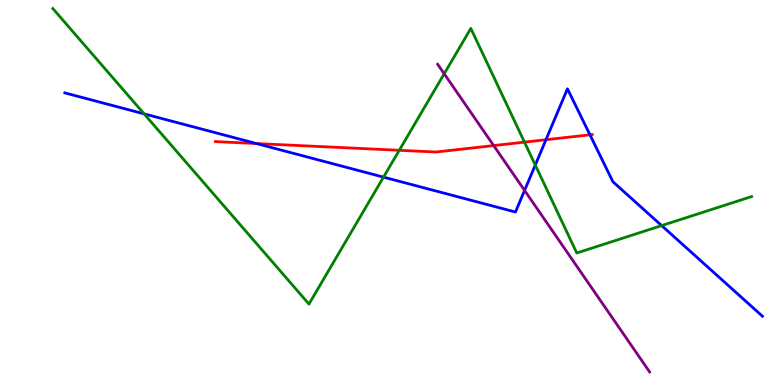[{'lines': ['blue', 'red'], 'intersections': [{'x': 3.31, 'y': 6.27}, {'x': 7.04, 'y': 6.37}, {'x': 7.61, 'y': 6.5}]}, {'lines': ['green', 'red'], 'intersections': [{'x': 5.15, 'y': 6.1}, {'x': 6.77, 'y': 6.31}]}, {'lines': ['purple', 'red'], 'intersections': [{'x': 6.37, 'y': 6.22}]}, {'lines': ['blue', 'green'], 'intersections': [{'x': 1.86, 'y': 7.04}, {'x': 4.95, 'y': 5.4}, {'x': 6.91, 'y': 5.71}, {'x': 8.54, 'y': 4.14}]}, {'lines': ['blue', 'purple'], 'intersections': [{'x': 6.77, 'y': 5.05}]}, {'lines': ['green', 'purple'], 'intersections': [{'x': 5.73, 'y': 8.08}]}]